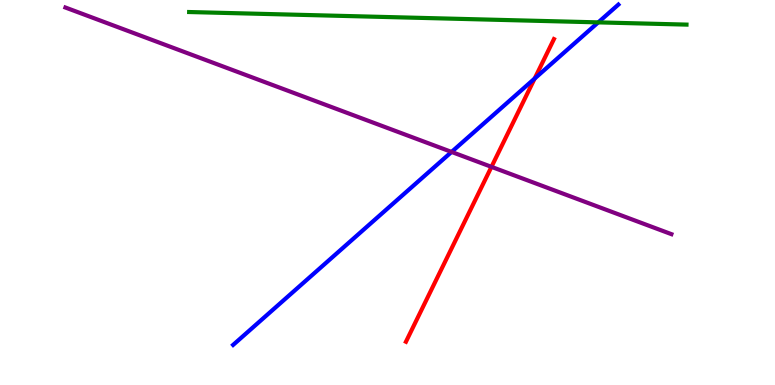[{'lines': ['blue', 'red'], 'intersections': [{'x': 6.9, 'y': 7.96}]}, {'lines': ['green', 'red'], 'intersections': []}, {'lines': ['purple', 'red'], 'intersections': [{'x': 6.34, 'y': 5.67}]}, {'lines': ['blue', 'green'], 'intersections': [{'x': 7.72, 'y': 9.42}]}, {'lines': ['blue', 'purple'], 'intersections': [{'x': 5.83, 'y': 6.05}]}, {'lines': ['green', 'purple'], 'intersections': []}]